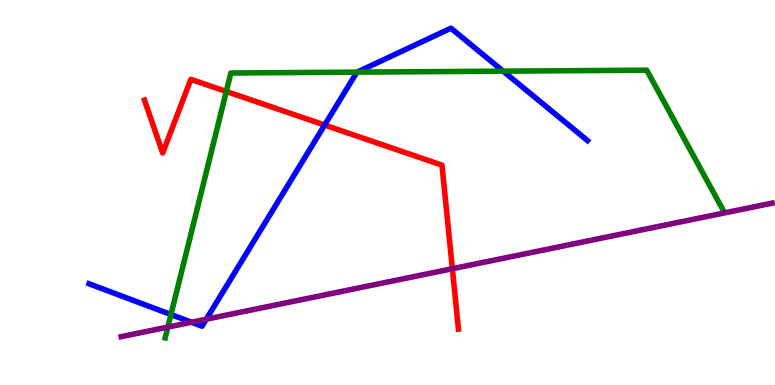[{'lines': ['blue', 'red'], 'intersections': [{'x': 4.19, 'y': 6.75}]}, {'lines': ['green', 'red'], 'intersections': [{'x': 2.92, 'y': 7.62}]}, {'lines': ['purple', 'red'], 'intersections': [{'x': 5.84, 'y': 3.02}]}, {'lines': ['blue', 'green'], 'intersections': [{'x': 2.21, 'y': 1.83}, {'x': 4.61, 'y': 8.13}, {'x': 6.49, 'y': 8.15}]}, {'lines': ['blue', 'purple'], 'intersections': [{'x': 2.47, 'y': 1.63}, {'x': 2.66, 'y': 1.71}]}, {'lines': ['green', 'purple'], 'intersections': [{'x': 2.17, 'y': 1.5}]}]